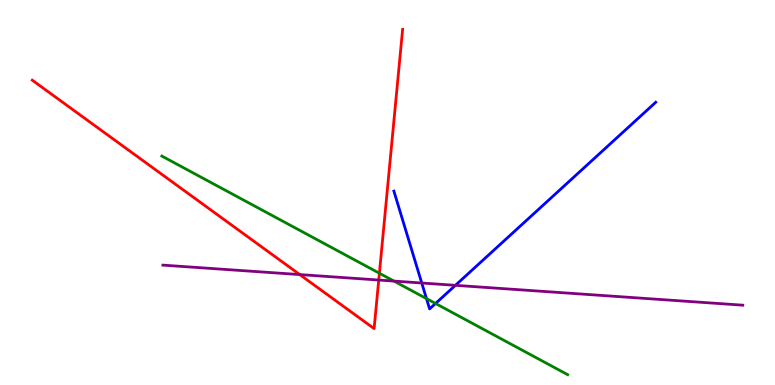[{'lines': ['blue', 'red'], 'intersections': []}, {'lines': ['green', 'red'], 'intersections': [{'x': 4.9, 'y': 2.9}]}, {'lines': ['purple', 'red'], 'intersections': [{'x': 3.87, 'y': 2.87}, {'x': 4.89, 'y': 2.73}]}, {'lines': ['blue', 'green'], 'intersections': [{'x': 5.5, 'y': 2.24}, {'x': 5.62, 'y': 2.12}]}, {'lines': ['blue', 'purple'], 'intersections': [{'x': 5.44, 'y': 2.65}, {'x': 5.88, 'y': 2.59}]}, {'lines': ['green', 'purple'], 'intersections': [{'x': 5.08, 'y': 2.7}]}]